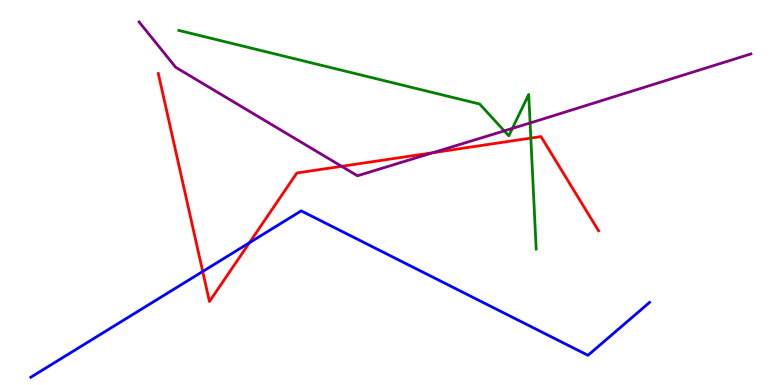[{'lines': ['blue', 'red'], 'intersections': [{'x': 2.62, 'y': 2.95}, {'x': 3.22, 'y': 3.7}]}, {'lines': ['green', 'red'], 'intersections': [{'x': 6.85, 'y': 6.41}]}, {'lines': ['purple', 'red'], 'intersections': [{'x': 4.41, 'y': 5.68}, {'x': 5.59, 'y': 6.03}]}, {'lines': ['blue', 'green'], 'intersections': []}, {'lines': ['blue', 'purple'], 'intersections': []}, {'lines': ['green', 'purple'], 'intersections': [{'x': 6.51, 'y': 6.6}, {'x': 6.61, 'y': 6.67}, {'x': 6.84, 'y': 6.81}]}]